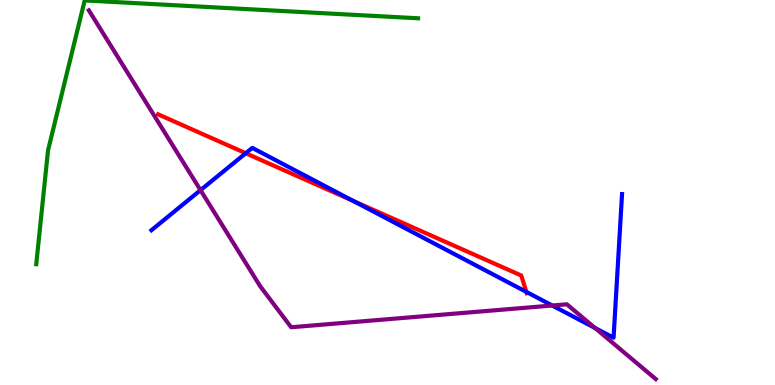[{'lines': ['blue', 'red'], 'intersections': [{'x': 3.17, 'y': 6.02}, {'x': 4.56, 'y': 4.78}, {'x': 6.79, 'y': 2.42}]}, {'lines': ['green', 'red'], 'intersections': []}, {'lines': ['purple', 'red'], 'intersections': []}, {'lines': ['blue', 'green'], 'intersections': []}, {'lines': ['blue', 'purple'], 'intersections': [{'x': 2.59, 'y': 5.06}, {'x': 7.13, 'y': 2.06}, {'x': 7.68, 'y': 1.48}]}, {'lines': ['green', 'purple'], 'intersections': []}]